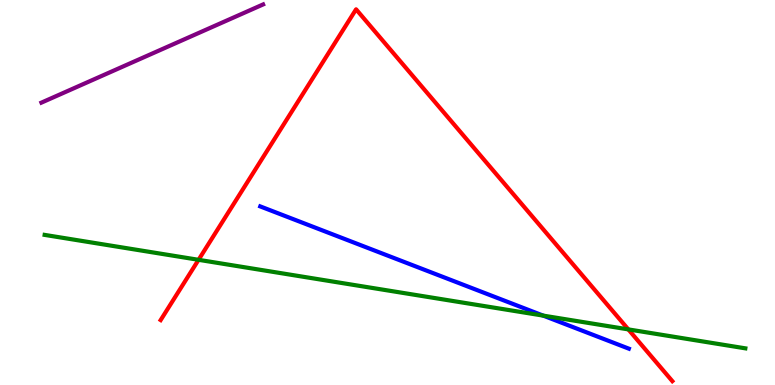[{'lines': ['blue', 'red'], 'intersections': []}, {'lines': ['green', 'red'], 'intersections': [{'x': 2.56, 'y': 3.25}, {'x': 8.11, 'y': 1.44}]}, {'lines': ['purple', 'red'], 'intersections': []}, {'lines': ['blue', 'green'], 'intersections': [{'x': 7.01, 'y': 1.8}]}, {'lines': ['blue', 'purple'], 'intersections': []}, {'lines': ['green', 'purple'], 'intersections': []}]